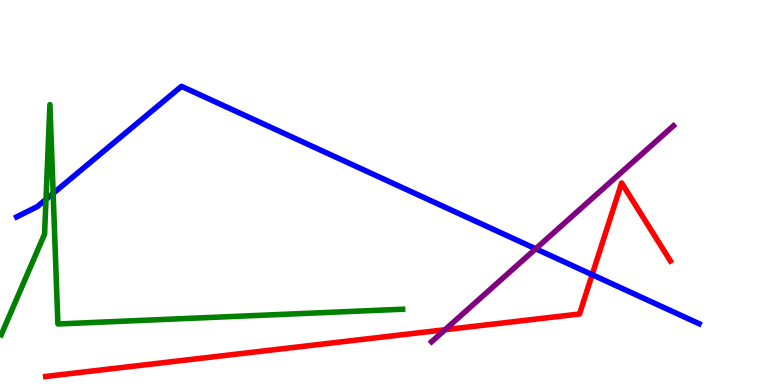[{'lines': ['blue', 'red'], 'intersections': [{'x': 7.64, 'y': 2.87}]}, {'lines': ['green', 'red'], 'intersections': []}, {'lines': ['purple', 'red'], 'intersections': [{'x': 5.74, 'y': 1.44}]}, {'lines': ['blue', 'green'], 'intersections': [{'x': 0.594, 'y': 4.82}, {'x': 0.686, 'y': 4.98}]}, {'lines': ['blue', 'purple'], 'intersections': [{'x': 6.91, 'y': 3.54}]}, {'lines': ['green', 'purple'], 'intersections': []}]